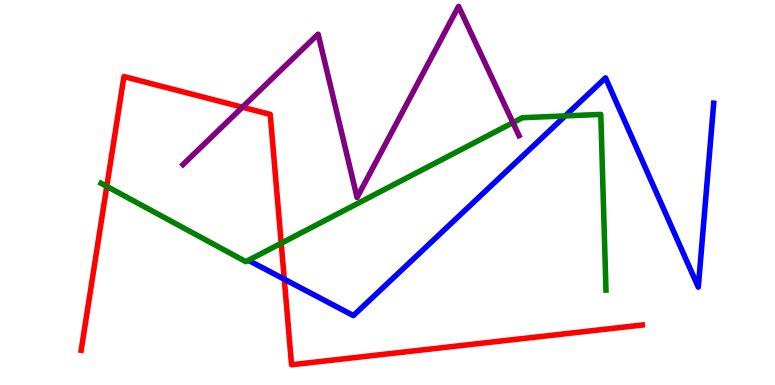[{'lines': ['blue', 'red'], 'intersections': [{'x': 3.67, 'y': 2.75}]}, {'lines': ['green', 'red'], 'intersections': [{'x': 1.38, 'y': 5.16}, {'x': 3.63, 'y': 3.68}]}, {'lines': ['purple', 'red'], 'intersections': [{'x': 3.13, 'y': 7.22}]}, {'lines': ['blue', 'green'], 'intersections': [{'x': 7.29, 'y': 6.99}]}, {'lines': ['blue', 'purple'], 'intersections': []}, {'lines': ['green', 'purple'], 'intersections': [{'x': 6.62, 'y': 6.81}]}]